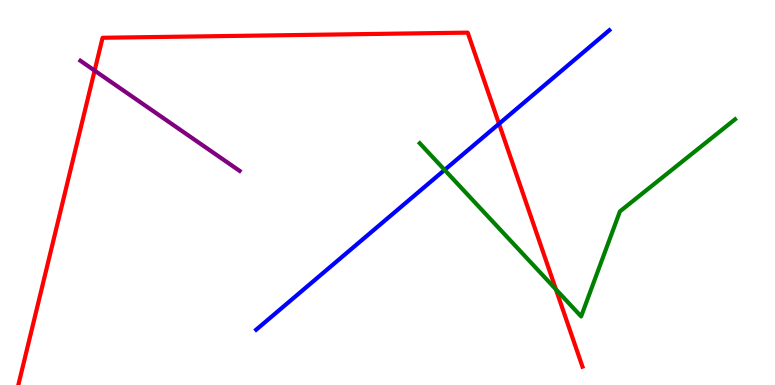[{'lines': ['blue', 'red'], 'intersections': [{'x': 6.44, 'y': 6.78}]}, {'lines': ['green', 'red'], 'intersections': [{'x': 7.17, 'y': 2.48}]}, {'lines': ['purple', 'red'], 'intersections': [{'x': 1.22, 'y': 8.17}]}, {'lines': ['blue', 'green'], 'intersections': [{'x': 5.74, 'y': 5.59}]}, {'lines': ['blue', 'purple'], 'intersections': []}, {'lines': ['green', 'purple'], 'intersections': []}]